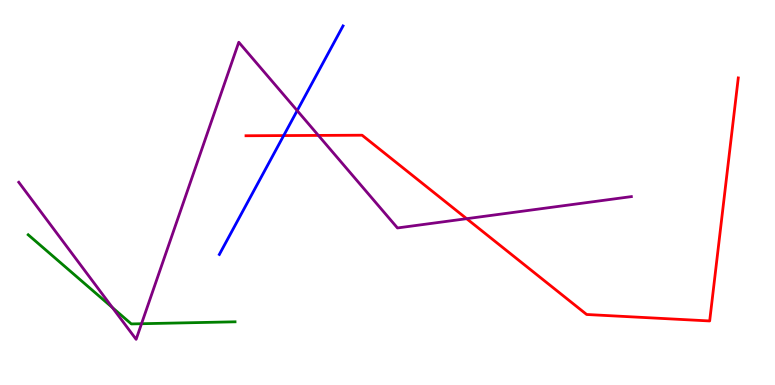[{'lines': ['blue', 'red'], 'intersections': [{'x': 3.66, 'y': 6.48}]}, {'lines': ['green', 'red'], 'intersections': []}, {'lines': ['purple', 'red'], 'intersections': [{'x': 4.11, 'y': 6.48}, {'x': 6.02, 'y': 4.32}]}, {'lines': ['blue', 'green'], 'intersections': []}, {'lines': ['blue', 'purple'], 'intersections': [{'x': 3.83, 'y': 7.13}]}, {'lines': ['green', 'purple'], 'intersections': [{'x': 1.45, 'y': 2.01}, {'x': 1.83, 'y': 1.59}]}]